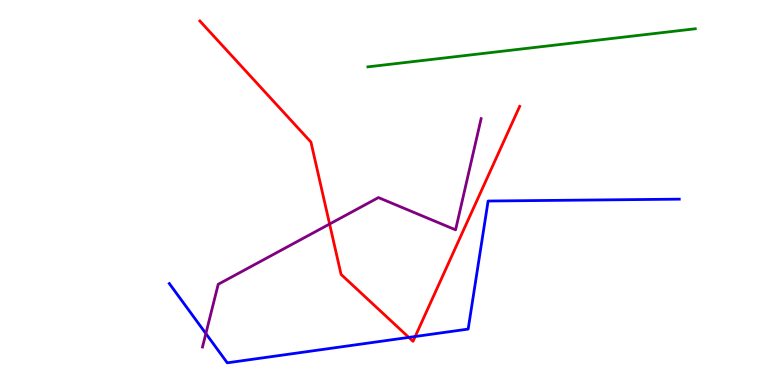[{'lines': ['blue', 'red'], 'intersections': [{'x': 5.28, 'y': 1.24}, {'x': 5.36, 'y': 1.26}]}, {'lines': ['green', 'red'], 'intersections': []}, {'lines': ['purple', 'red'], 'intersections': [{'x': 4.25, 'y': 4.18}]}, {'lines': ['blue', 'green'], 'intersections': []}, {'lines': ['blue', 'purple'], 'intersections': [{'x': 2.66, 'y': 1.34}]}, {'lines': ['green', 'purple'], 'intersections': []}]